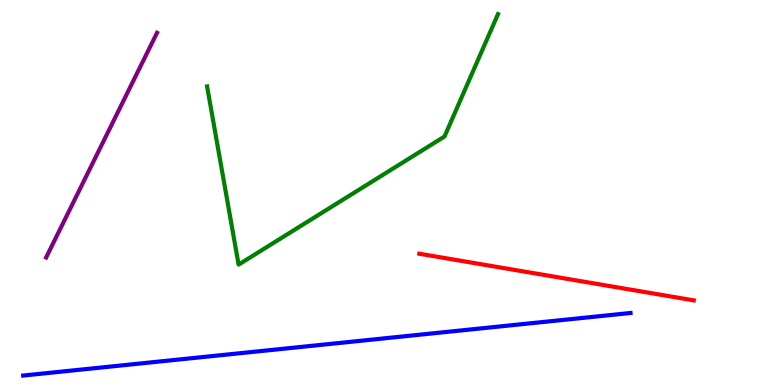[{'lines': ['blue', 'red'], 'intersections': []}, {'lines': ['green', 'red'], 'intersections': []}, {'lines': ['purple', 'red'], 'intersections': []}, {'lines': ['blue', 'green'], 'intersections': []}, {'lines': ['blue', 'purple'], 'intersections': []}, {'lines': ['green', 'purple'], 'intersections': []}]